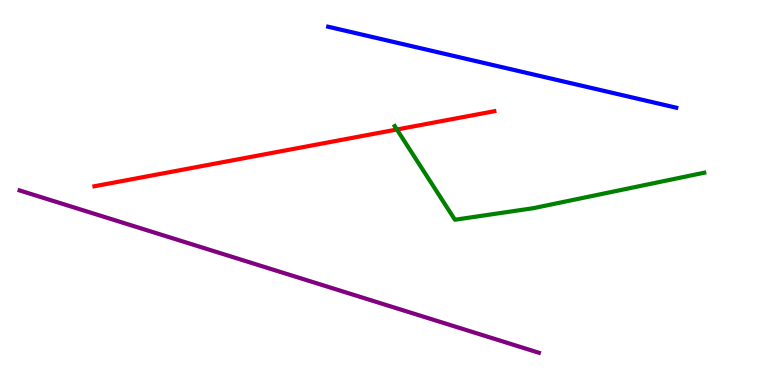[{'lines': ['blue', 'red'], 'intersections': []}, {'lines': ['green', 'red'], 'intersections': [{'x': 5.12, 'y': 6.64}]}, {'lines': ['purple', 'red'], 'intersections': []}, {'lines': ['blue', 'green'], 'intersections': []}, {'lines': ['blue', 'purple'], 'intersections': []}, {'lines': ['green', 'purple'], 'intersections': []}]